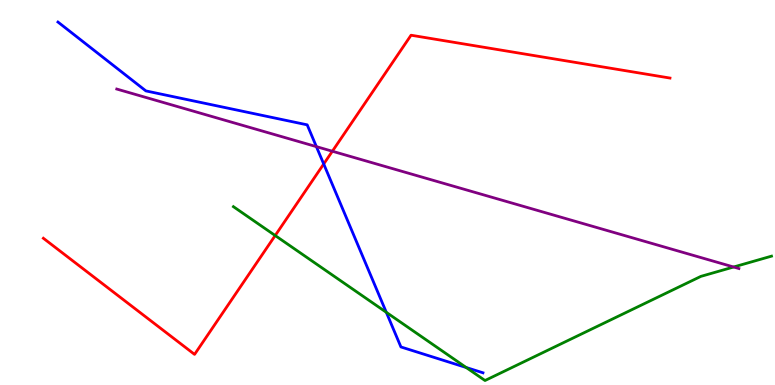[{'lines': ['blue', 'red'], 'intersections': [{'x': 4.18, 'y': 5.74}]}, {'lines': ['green', 'red'], 'intersections': [{'x': 3.55, 'y': 3.88}]}, {'lines': ['purple', 'red'], 'intersections': [{'x': 4.29, 'y': 6.07}]}, {'lines': ['blue', 'green'], 'intersections': [{'x': 4.98, 'y': 1.89}, {'x': 6.02, 'y': 0.454}]}, {'lines': ['blue', 'purple'], 'intersections': [{'x': 4.08, 'y': 6.19}]}, {'lines': ['green', 'purple'], 'intersections': [{'x': 9.47, 'y': 3.06}]}]